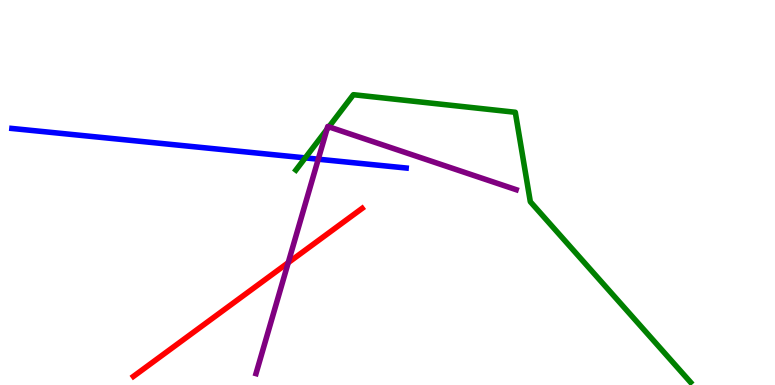[{'lines': ['blue', 'red'], 'intersections': []}, {'lines': ['green', 'red'], 'intersections': []}, {'lines': ['purple', 'red'], 'intersections': [{'x': 3.72, 'y': 3.18}]}, {'lines': ['blue', 'green'], 'intersections': [{'x': 3.94, 'y': 5.9}]}, {'lines': ['blue', 'purple'], 'intersections': [{'x': 4.11, 'y': 5.87}]}, {'lines': ['green', 'purple'], 'intersections': [{'x': 4.22, 'y': 6.64}, {'x': 4.24, 'y': 6.71}]}]